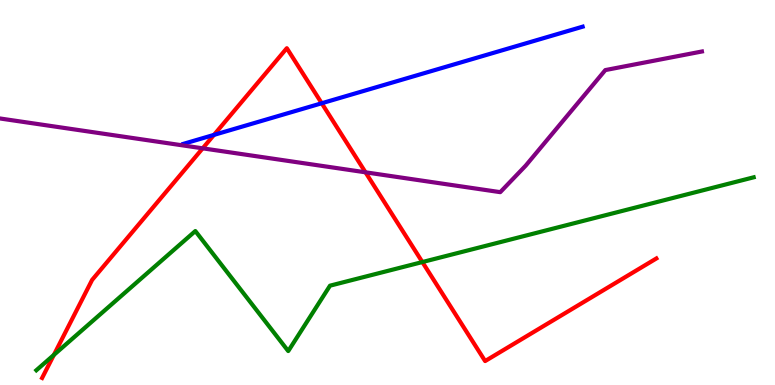[{'lines': ['blue', 'red'], 'intersections': [{'x': 2.76, 'y': 6.5}, {'x': 4.15, 'y': 7.32}]}, {'lines': ['green', 'red'], 'intersections': [{'x': 0.695, 'y': 0.781}, {'x': 5.45, 'y': 3.19}]}, {'lines': ['purple', 'red'], 'intersections': [{'x': 2.62, 'y': 6.15}, {'x': 4.72, 'y': 5.52}]}, {'lines': ['blue', 'green'], 'intersections': []}, {'lines': ['blue', 'purple'], 'intersections': []}, {'lines': ['green', 'purple'], 'intersections': []}]